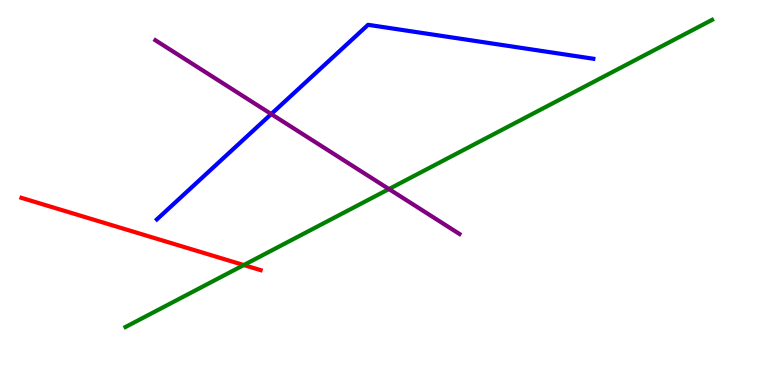[{'lines': ['blue', 'red'], 'intersections': []}, {'lines': ['green', 'red'], 'intersections': [{'x': 3.15, 'y': 3.12}]}, {'lines': ['purple', 'red'], 'intersections': []}, {'lines': ['blue', 'green'], 'intersections': []}, {'lines': ['blue', 'purple'], 'intersections': [{'x': 3.5, 'y': 7.04}]}, {'lines': ['green', 'purple'], 'intersections': [{'x': 5.02, 'y': 5.09}]}]